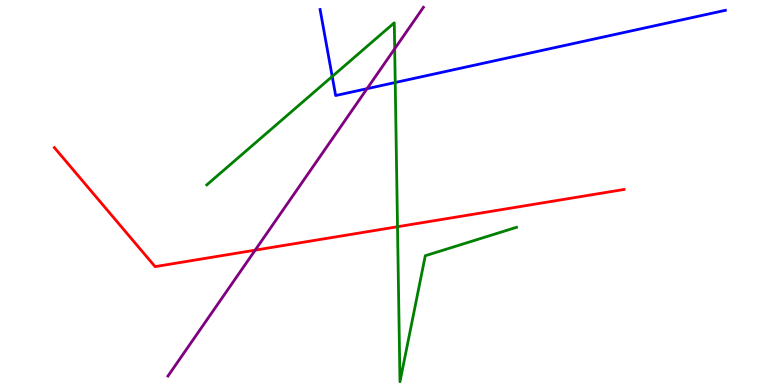[{'lines': ['blue', 'red'], 'intersections': []}, {'lines': ['green', 'red'], 'intersections': [{'x': 5.13, 'y': 4.11}]}, {'lines': ['purple', 'red'], 'intersections': [{'x': 3.29, 'y': 3.5}]}, {'lines': ['blue', 'green'], 'intersections': [{'x': 4.29, 'y': 8.01}, {'x': 5.1, 'y': 7.86}]}, {'lines': ['blue', 'purple'], 'intersections': [{'x': 4.74, 'y': 7.7}]}, {'lines': ['green', 'purple'], 'intersections': [{'x': 5.09, 'y': 8.73}]}]